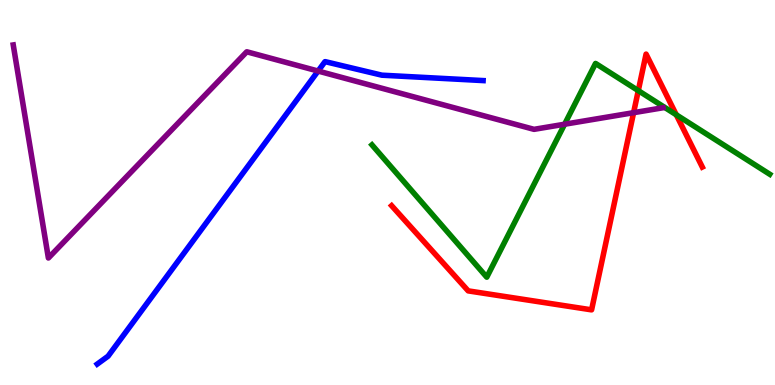[{'lines': ['blue', 'red'], 'intersections': []}, {'lines': ['green', 'red'], 'intersections': [{'x': 8.24, 'y': 7.65}, {'x': 8.73, 'y': 7.02}]}, {'lines': ['purple', 'red'], 'intersections': [{'x': 8.18, 'y': 7.07}]}, {'lines': ['blue', 'green'], 'intersections': []}, {'lines': ['blue', 'purple'], 'intersections': [{'x': 4.1, 'y': 8.15}]}, {'lines': ['green', 'purple'], 'intersections': [{'x': 7.29, 'y': 6.77}]}]